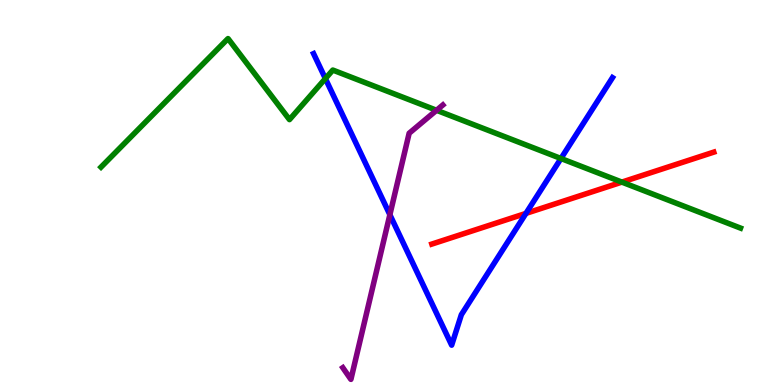[{'lines': ['blue', 'red'], 'intersections': [{'x': 6.79, 'y': 4.46}]}, {'lines': ['green', 'red'], 'intersections': [{'x': 8.02, 'y': 5.27}]}, {'lines': ['purple', 'red'], 'intersections': []}, {'lines': ['blue', 'green'], 'intersections': [{'x': 4.2, 'y': 7.96}, {'x': 7.24, 'y': 5.88}]}, {'lines': ['blue', 'purple'], 'intersections': [{'x': 5.03, 'y': 4.42}]}, {'lines': ['green', 'purple'], 'intersections': [{'x': 5.63, 'y': 7.14}]}]